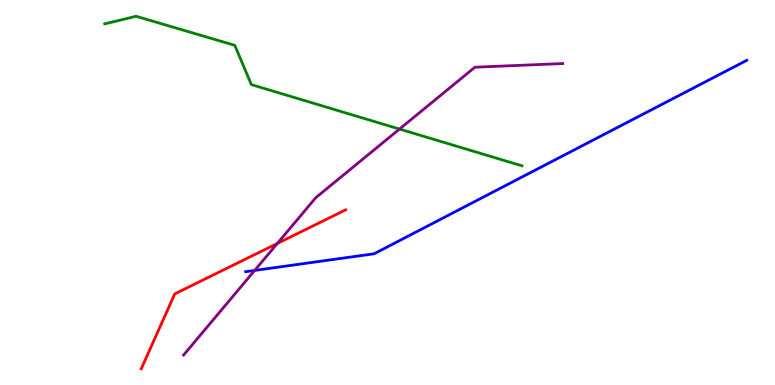[{'lines': ['blue', 'red'], 'intersections': []}, {'lines': ['green', 'red'], 'intersections': []}, {'lines': ['purple', 'red'], 'intersections': [{'x': 3.58, 'y': 3.68}]}, {'lines': ['blue', 'green'], 'intersections': []}, {'lines': ['blue', 'purple'], 'intersections': [{'x': 3.29, 'y': 2.98}]}, {'lines': ['green', 'purple'], 'intersections': [{'x': 5.15, 'y': 6.65}]}]